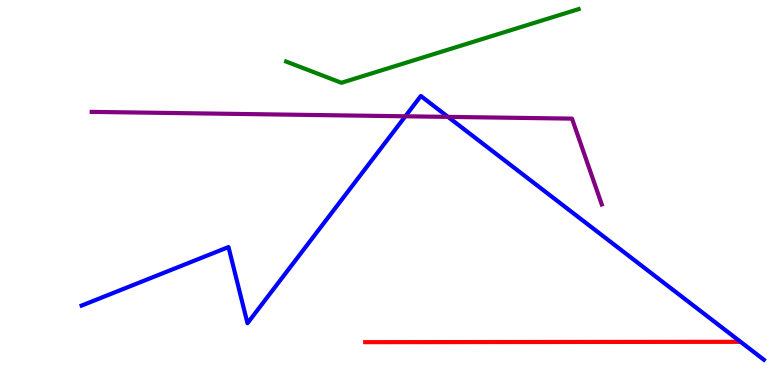[{'lines': ['blue', 'red'], 'intersections': []}, {'lines': ['green', 'red'], 'intersections': []}, {'lines': ['purple', 'red'], 'intersections': []}, {'lines': ['blue', 'green'], 'intersections': []}, {'lines': ['blue', 'purple'], 'intersections': [{'x': 5.23, 'y': 6.98}, {'x': 5.78, 'y': 6.96}]}, {'lines': ['green', 'purple'], 'intersections': []}]